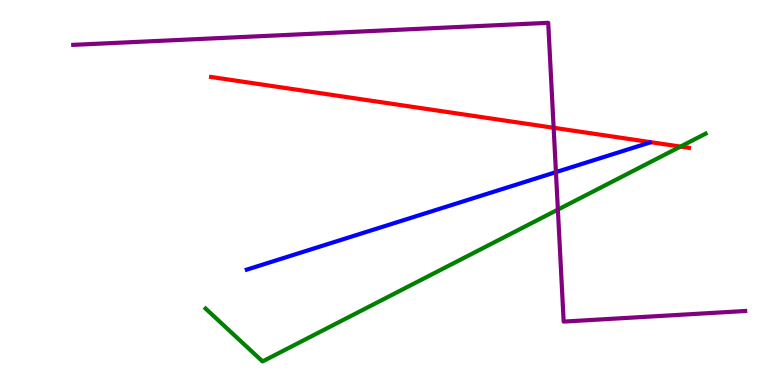[{'lines': ['blue', 'red'], 'intersections': []}, {'lines': ['green', 'red'], 'intersections': [{'x': 8.78, 'y': 6.19}]}, {'lines': ['purple', 'red'], 'intersections': [{'x': 7.14, 'y': 6.68}]}, {'lines': ['blue', 'green'], 'intersections': []}, {'lines': ['blue', 'purple'], 'intersections': [{'x': 7.17, 'y': 5.53}]}, {'lines': ['green', 'purple'], 'intersections': [{'x': 7.2, 'y': 4.56}]}]